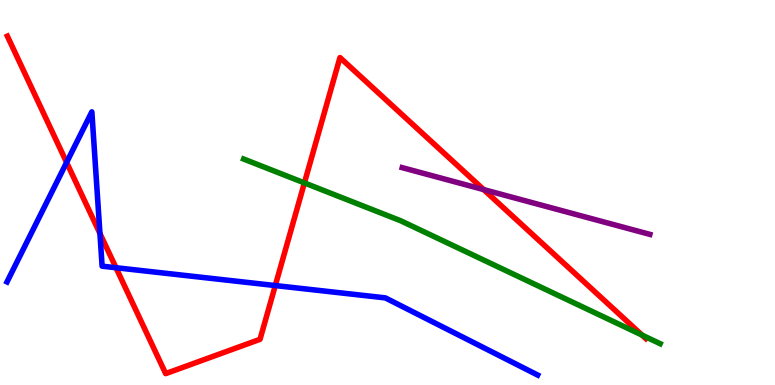[{'lines': ['blue', 'red'], 'intersections': [{'x': 0.859, 'y': 5.78}, {'x': 1.29, 'y': 3.94}, {'x': 1.5, 'y': 3.05}, {'x': 3.55, 'y': 2.58}]}, {'lines': ['green', 'red'], 'intersections': [{'x': 3.93, 'y': 5.25}, {'x': 8.28, 'y': 1.3}]}, {'lines': ['purple', 'red'], 'intersections': [{'x': 6.24, 'y': 5.08}]}, {'lines': ['blue', 'green'], 'intersections': []}, {'lines': ['blue', 'purple'], 'intersections': []}, {'lines': ['green', 'purple'], 'intersections': []}]